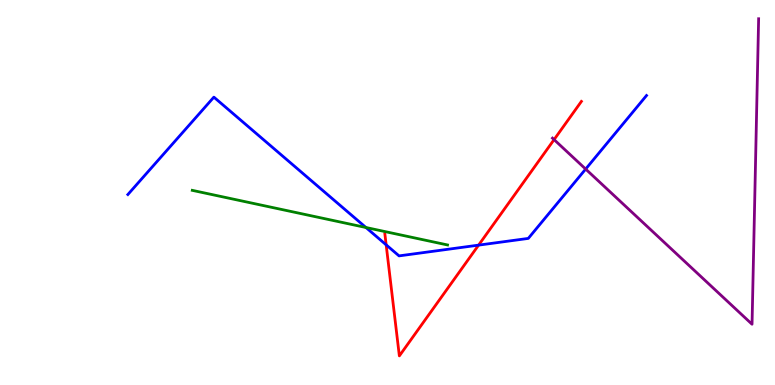[{'lines': ['blue', 'red'], 'intersections': [{'x': 4.98, 'y': 3.64}, {'x': 6.18, 'y': 3.63}]}, {'lines': ['green', 'red'], 'intersections': []}, {'lines': ['purple', 'red'], 'intersections': [{'x': 7.15, 'y': 6.37}]}, {'lines': ['blue', 'green'], 'intersections': [{'x': 4.72, 'y': 4.09}]}, {'lines': ['blue', 'purple'], 'intersections': [{'x': 7.56, 'y': 5.61}]}, {'lines': ['green', 'purple'], 'intersections': []}]